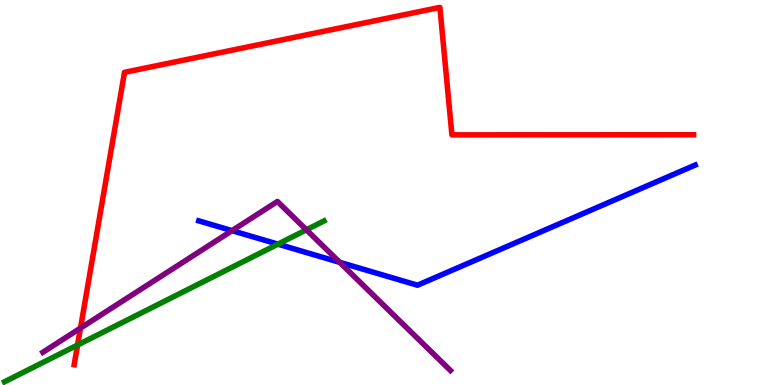[{'lines': ['blue', 'red'], 'intersections': []}, {'lines': ['green', 'red'], 'intersections': [{'x': 1.0, 'y': 1.04}]}, {'lines': ['purple', 'red'], 'intersections': [{'x': 1.04, 'y': 1.48}]}, {'lines': ['blue', 'green'], 'intersections': [{'x': 3.59, 'y': 3.66}]}, {'lines': ['blue', 'purple'], 'intersections': [{'x': 2.99, 'y': 4.01}, {'x': 4.38, 'y': 3.19}]}, {'lines': ['green', 'purple'], 'intersections': [{'x': 3.95, 'y': 4.03}]}]